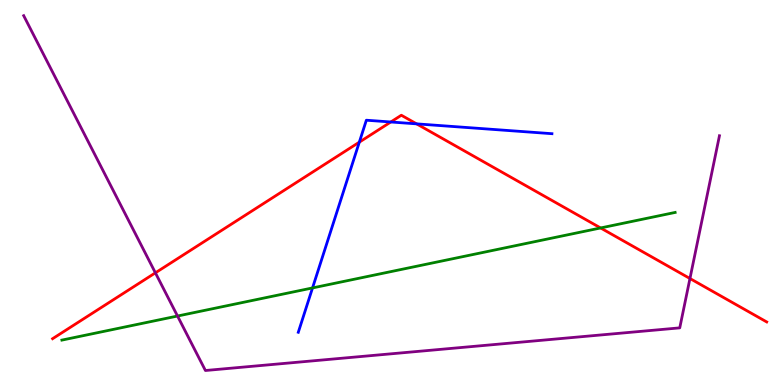[{'lines': ['blue', 'red'], 'intersections': [{'x': 4.64, 'y': 6.31}, {'x': 5.04, 'y': 6.83}, {'x': 5.38, 'y': 6.78}]}, {'lines': ['green', 'red'], 'intersections': [{'x': 7.75, 'y': 4.08}]}, {'lines': ['purple', 'red'], 'intersections': [{'x': 2.01, 'y': 2.91}, {'x': 8.9, 'y': 2.77}]}, {'lines': ['blue', 'green'], 'intersections': [{'x': 4.03, 'y': 2.52}]}, {'lines': ['blue', 'purple'], 'intersections': []}, {'lines': ['green', 'purple'], 'intersections': [{'x': 2.29, 'y': 1.79}]}]